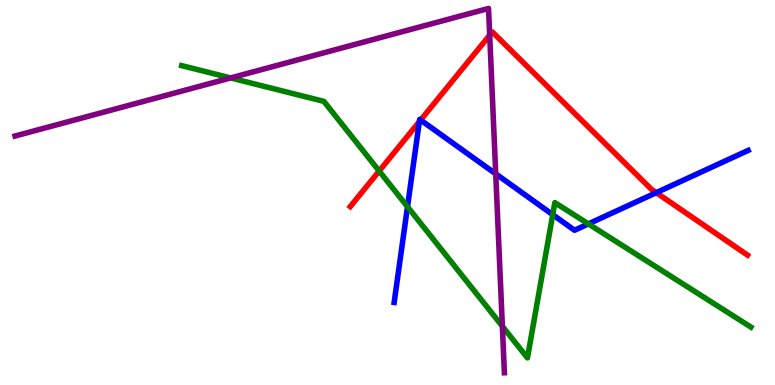[{'lines': ['blue', 'red'], 'intersections': [{'x': 5.41, 'y': 6.84}, {'x': 5.43, 'y': 6.88}, {'x': 8.47, 'y': 5.0}]}, {'lines': ['green', 'red'], 'intersections': [{'x': 4.89, 'y': 5.56}]}, {'lines': ['purple', 'red'], 'intersections': [{'x': 6.32, 'y': 9.09}]}, {'lines': ['blue', 'green'], 'intersections': [{'x': 5.26, 'y': 4.63}, {'x': 7.13, 'y': 4.42}, {'x': 7.59, 'y': 4.18}]}, {'lines': ['blue', 'purple'], 'intersections': [{'x': 6.4, 'y': 5.48}]}, {'lines': ['green', 'purple'], 'intersections': [{'x': 2.98, 'y': 7.98}, {'x': 6.48, 'y': 1.53}]}]